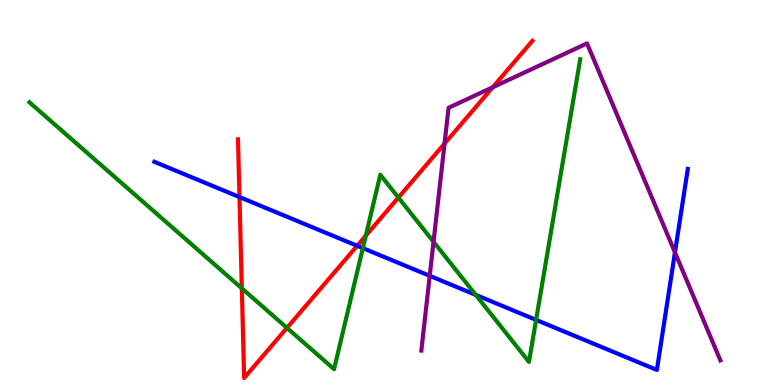[{'lines': ['blue', 'red'], 'intersections': [{'x': 3.09, 'y': 4.88}, {'x': 4.61, 'y': 3.62}]}, {'lines': ['green', 'red'], 'intersections': [{'x': 3.12, 'y': 2.51}, {'x': 3.7, 'y': 1.48}, {'x': 4.72, 'y': 3.88}, {'x': 5.14, 'y': 4.87}]}, {'lines': ['purple', 'red'], 'intersections': [{'x': 5.74, 'y': 6.27}, {'x': 6.36, 'y': 7.73}]}, {'lines': ['blue', 'green'], 'intersections': [{'x': 4.68, 'y': 3.55}, {'x': 6.14, 'y': 2.34}, {'x': 6.92, 'y': 1.69}]}, {'lines': ['blue', 'purple'], 'intersections': [{'x': 5.54, 'y': 2.84}, {'x': 8.71, 'y': 3.44}]}, {'lines': ['green', 'purple'], 'intersections': [{'x': 5.59, 'y': 3.72}]}]